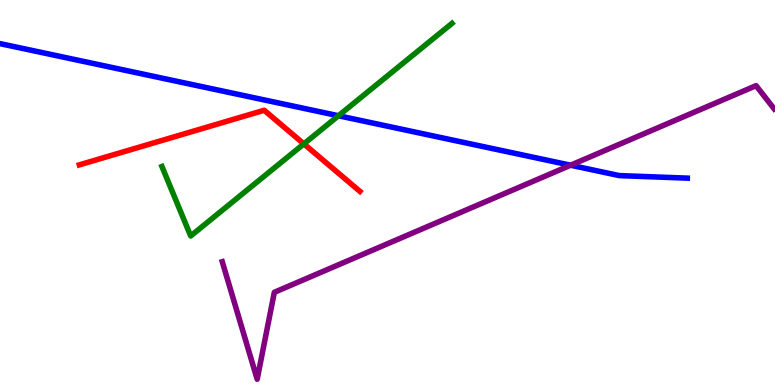[{'lines': ['blue', 'red'], 'intersections': []}, {'lines': ['green', 'red'], 'intersections': [{'x': 3.92, 'y': 6.26}]}, {'lines': ['purple', 'red'], 'intersections': []}, {'lines': ['blue', 'green'], 'intersections': [{'x': 4.37, 'y': 6.99}]}, {'lines': ['blue', 'purple'], 'intersections': [{'x': 7.36, 'y': 5.71}]}, {'lines': ['green', 'purple'], 'intersections': []}]